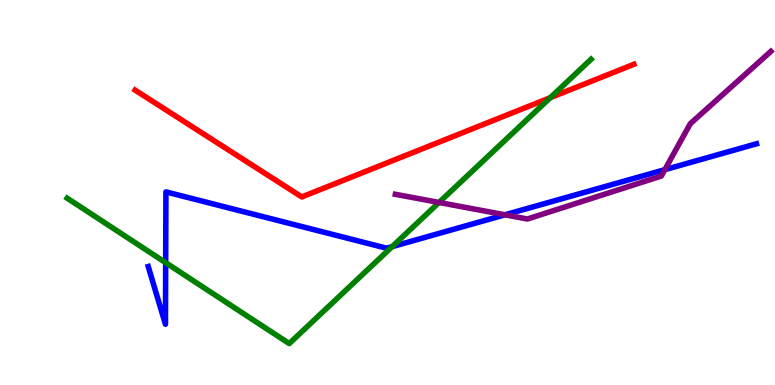[{'lines': ['blue', 'red'], 'intersections': []}, {'lines': ['green', 'red'], 'intersections': [{'x': 7.1, 'y': 7.46}]}, {'lines': ['purple', 'red'], 'intersections': []}, {'lines': ['blue', 'green'], 'intersections': [{'x': 2.14, 'y': 3.18}, {'x': 5.06, 'y': 3.59}]}, {'lines': ['blue', 'purple'], 'intersections': [{'x': 6.52, 'y': 4.42}, {'x': 8.58, 'y': 5.59}]}, {'lines': ['green', 'purple'], 'intersections': [{'x': 5.66, 'y': 4.74}]}]